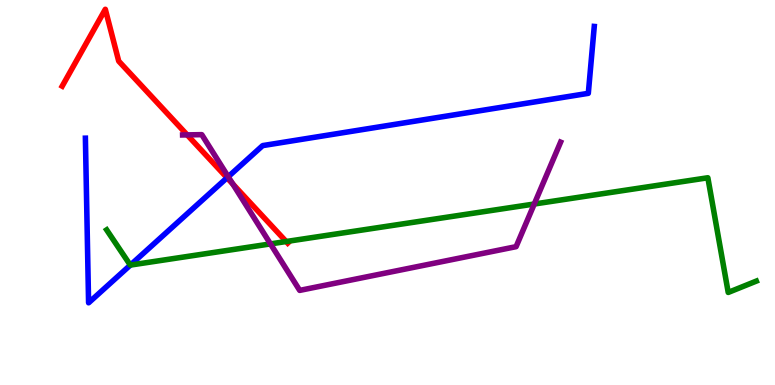[{'lines': ['blue', 'red'], 'intersections': [{'x': 2.93, 'y': 5.38}]}, {'lines': ['green', 'red'], 'intersections': [{'x': 3.69, 'y': 3.73}]}, {'lines': ['purple', 'red'], 'intersections': [{'x': 2.42, 'y': 6.5}, {'x': 3.0, 'y': 5.22}]}, {'lines': ['blue', 'green'], 'intersections': [{'x': 1.68, 'y': 3.11}]}, {'lines': ['blue', 'purple'], 'intersections': [{'x': 2.94, 'y': 5.41}]}, {'lines': ['green', 'purple'], 'intersections': [{'x': 3.49, 'y': 3.66}, {'x': 6.89, 'y': 4.7}]}]